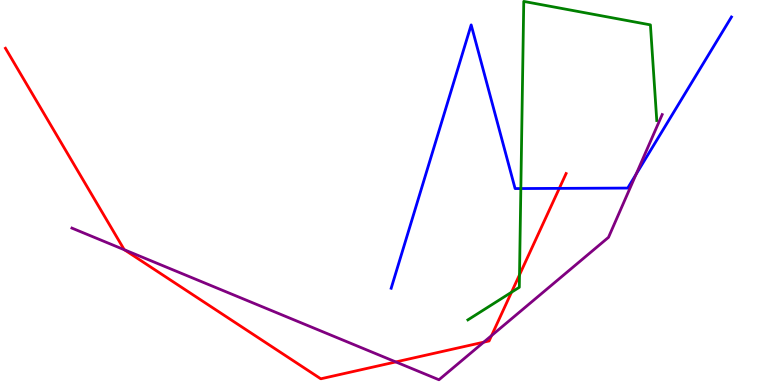[{'lines': ['blue', 'red'], 'intersections': [{'x': 7.22, 'y': 5.11}]}, {'lines': ['green', 'red'], 'intersections': [{'x': 6.6, 'y': 2.41}, {'x': 6.7, 'y': 2.86}]}, {'lines': ['purple', 'red'], 'intersections': [{'x': 1.61, 'y': 3.51}, {'x': 5.11, 'y': 0.599}, {'x': 6.24, 'y': 1.11}, {'x': 6.34, 'y': 1.28}]}, {'lines': ['blue', 'green'], 'intersections': [{'x': 6.72, 'y': 5.1}]}, {'lines': ['blue', 'purple'], 'intersections': [{'x': 8.21, 'y': 5.47}]}, {'lines': ['green', 'purple'], 'intersections': []}]